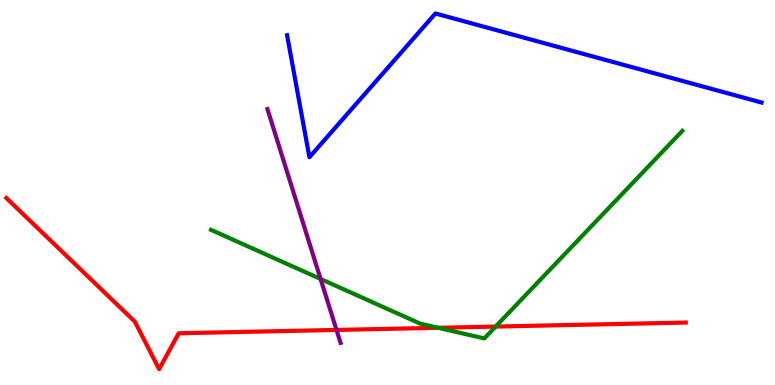[{'lines': ['blue', 'red'], 'intersections': []}, {'lines': ['green', 'red'], 'intersections': [{'x': 5.65, 'y': 1.49}, {'x': 6.4, 'y': 1.52}]}, {'lines': ['purple', 'red'], 'intersections': [{'x': 4.34, 'y': 1.43}]}, {'lines': ['blue', 'green'], 'intersections': []}, {'lines': ['blue', 'purple'], 'intersections': []}, {'lines': ['green', 'purple'], 'intersections': [{'x': 4.14, 'y': 2.75}]}]